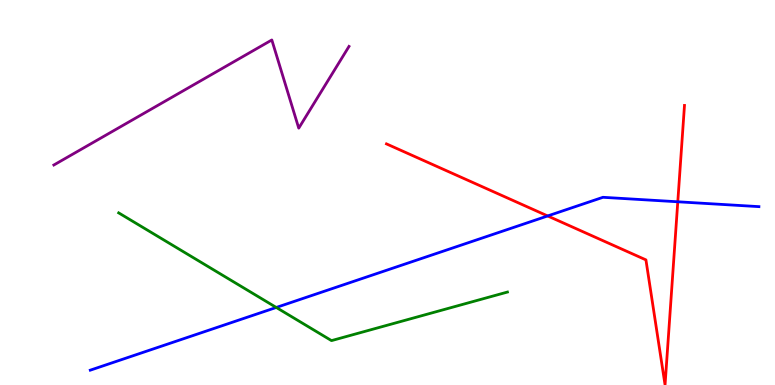[{'lines': ['blue', 'red'], 'intersections': [{'x': 7.07, 'y': 4.39}, {'x': 8.75, 'y': 4.76}]}, {'lines': ['green', 'red'], 'intersections': []}, {'lines': ['purple', 'red'], 'intersections': []}, {'lines': ['blue', 'green'], 'intersections': [{'x': 3.56, 'y': 2.01}]}, {'lines': ['blue', 'purple'], 'intersections': []}, {'lines': ['green', 'purple'], 'intersections': []}]